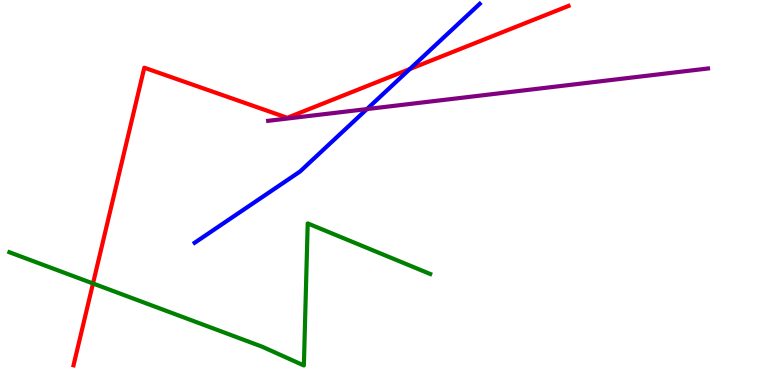[{'lines': ['blue', 'red'], 'intersections': [{'x': 5.29, 'y': 8.21}]}, {'lines': ['green', 'red'], 'intersections': [{'x': 1.2, 'y': 2.64}]}, {'lines': ['purple', 'red'], 'intersections': []}, {'lines': ['blue', 'green'], 'intersections': []}, {'lines': ['blue', 'purple'], 'intersections': [{'x': 4.73, 'y': 7.17}]}, {'lines': ['green', 'purple'], 'intersections': []}]